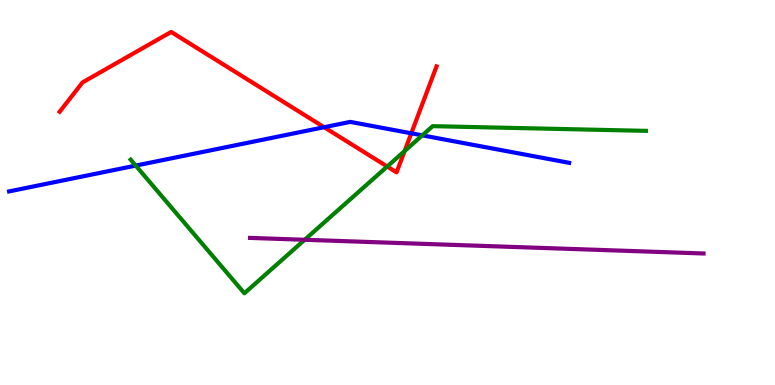[{'lines': ['blue', 'red'], 'intersections': [{'x': 4.18, 'y': 6.7}, {'x': 5.31, 'y': 6.54}]}, {'lines': ['green', 'red'], 'intersections': [{'x': 5.0, 'y': 5.68}, {'x': 5.22, 'y': 6.08}]}, {'lines': ['purple', 'red'], 'intersections': []}, {'lines': ['blue', 'green'], 'intersections': [{'x': 1.75, 'y': 5.7}, {'x': 5.45, 'y': 6.48}]}, {'lines': ['blue', 'purple'], 'intersections': []}, {'lines': ['green', 'purple'], 'intersections': [{'x': 3.93, 'y': 3.77}]}]